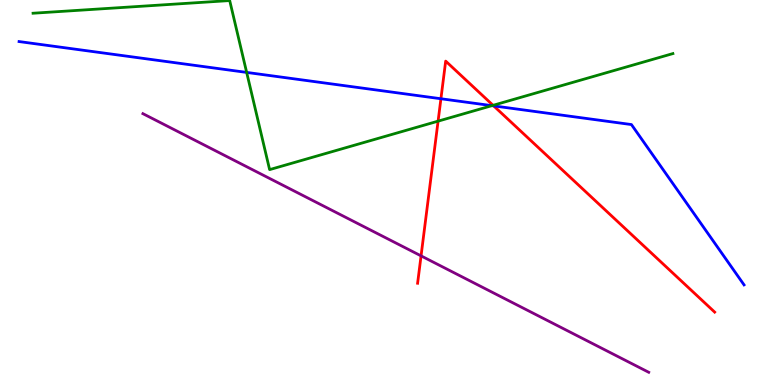[{'lines': ['blue', 'red'], 'intersections': [{'x': 5.69, 'y': 7.44}, {'x': 6.37, 'y': 7.25}]}, {'lines': ['green', 'red'], 'intersections': [{'x': 5.65, 'y': 6.85}, {'x': 6.36, 'y': 7.26}]}, {'lines': ['purple', 'red'], 'intersections': [{'x': 5.43, 'y': 3.35}]}, {'lines': ['blue', 'green'], 'intersections': [{'x': 3.18, 'y': 8.12}, {'x': 6.35, 'y': 7.26}]}, {'lines': ['blue', 'purple'], 'intersections': []}, {'lines': ['green', 'purple'], 'intersections': []}]